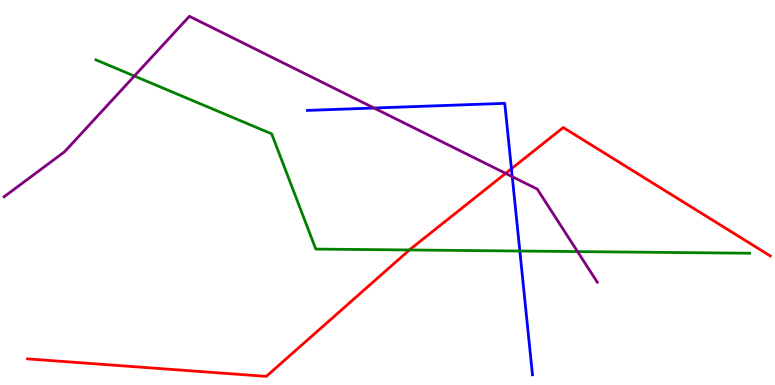[{'lines': ['blue', 'red'], 'intersections': [{'x': 6.6, 'y': 5.62}]}, {'lines': ['green', 'red'], 'intersections': [{'x': 5.28, 'y': 3.51}]}, {'lines': ['purple', 'red'], 'intersections': [{'x': 6.52, 'y': 5.5}]}, {'lines': ['blue', 'green'], 'intersections': [{'x': 6.71, 'y': 3.48}]}, {'lines': ['blue', 'purple'], 'intersections': [{'x': 4.83, 'y': 7.19}, {'x': 6.61, 'y': 5.41}]}, {'lines': ['green', 'purple'], 'intersections': [{'x': 1.73, 'y': 8.03}, {'x': 7.45, 'y': 3.47}]}]